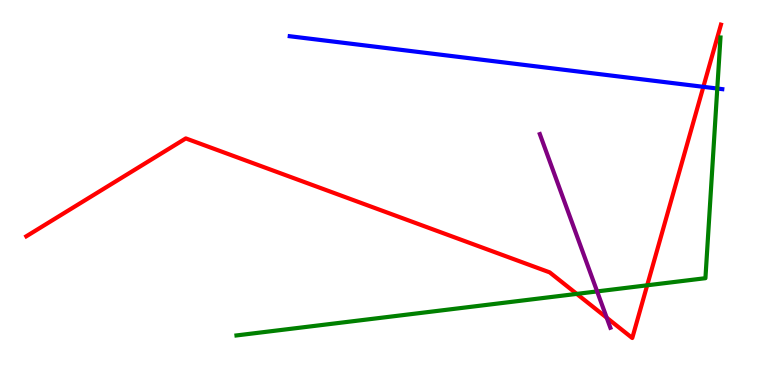[{'lines': ['blue', 'red'], 'intersections': [{'x': 9.08, 'y': 7.74}]}, {'lines': ['green', 'red'], 'intersections': [{'x': 7.44, 'y': 2.37}, {'x': 8.35, 'y': 2.59}]}, {'lines': ['purple', 'red'], 'intersections': [{'x': 7.83, 'y': 1.75}]}, {'lines': ['blue', 'green'], 'intersections': [{'x': 9.26, 'y': 7.7}]}, {'lines': ['blue', 'purple'], 'intersections': []}, {'lines': ['green', 'purple'], 'intersections': [{'x': 7.7, 'y': 2.43}]}]